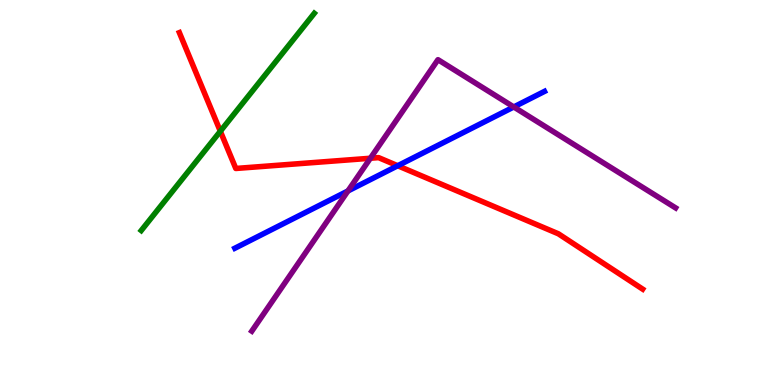[{'lines': ['blue', 'red'], 'intersections': [{'x': 5.13, 'y': 5.7}]}, {'lines': ['green', 'red'], 'intersections': [{'x': 2.84, 'y': 6.59}]}, {'lines': ['purple', 'red'], 'intersections': [{'x': 4.78, 'y': 5.89}]}, {'lines': ['blue', 'green'], 'intersections': []}, {'lines': ['blue', 'purple'], 'intersections': [{'x': 4.49, 'y': 5.04}, {'x': 6.63, 'y': 7.22}]}, {'lines': ['green', 'purple'], 'intersections': []}]